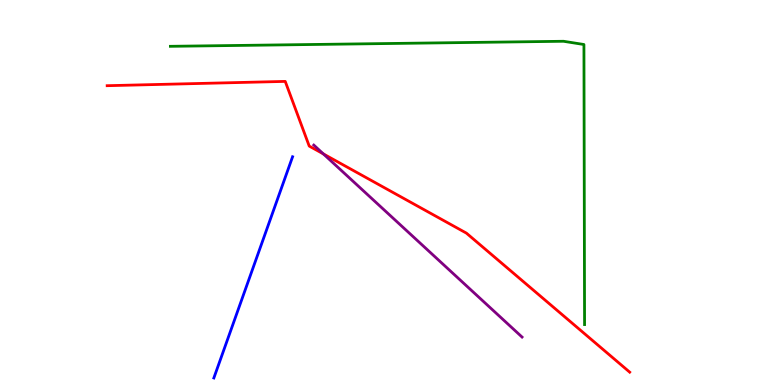[{'lines': ['blue', 'red'], 'intersections': []}, {'lines': ['green', 'red'], 'intersections': []}, {'lines': ['purple', 'red'], 'intersections': [{'x': 4.17, 'y': 6.0}]}, {'lines': ['blue', 'green'], 'intersections': []}, {'lines': ['blue', 'purple'], 'intersections': []}, {'lines': ['green', 'purple'], 'intersections': []}]